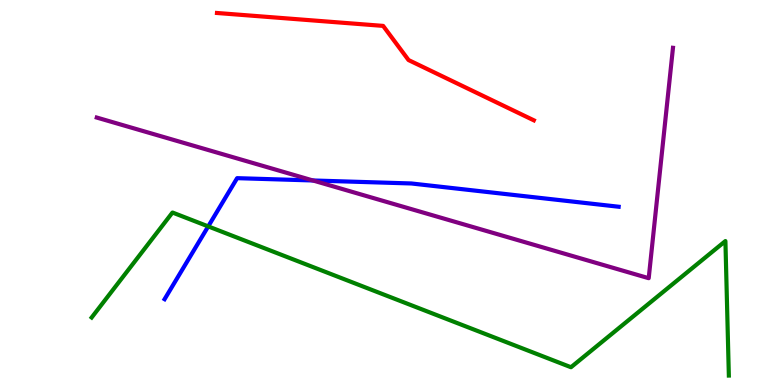[{'lines': ['blue', 'red'], 'intersections': []}, {'lines': ['green', 'red'], 'intersections': []}, {'lines': ['purple', 'red'], 'intersections': []}, {'lines': ['blue', 'green'], 'intersections': [{'x': 2.69, 'y': 4.12}]}, {'lines': ['blue', 'purple'], 'intersections': [{'x': 4.04, 'y': 5.31}]}, {'lines': ['green', 'purple'], 'intersections': []}]